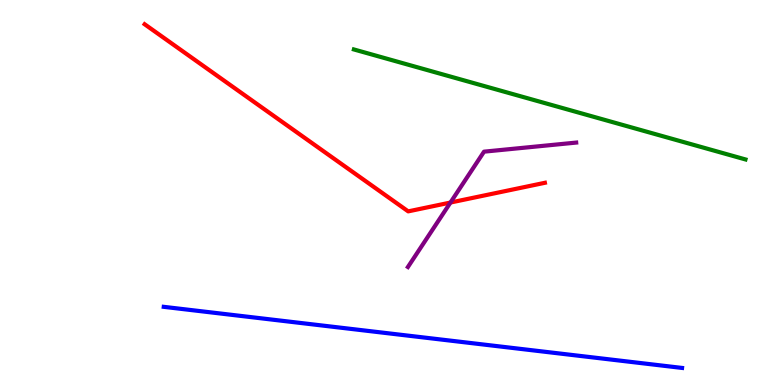[{'lines': ['blue', 'red'], 'intersections': []}, {'lines': ['green', 'red'], 'intersections': []}, {'lines': ['purple', 'red'], 'intersections': [{'x': 5.81, 'y': 4.74}]}, {'lines': ['blue', 'green'], 'intersections': []}, {'lines': ['blue', 'purple'], 'intersections': []}, {'lines': ['green', 'purple'], 'intersections': []}]